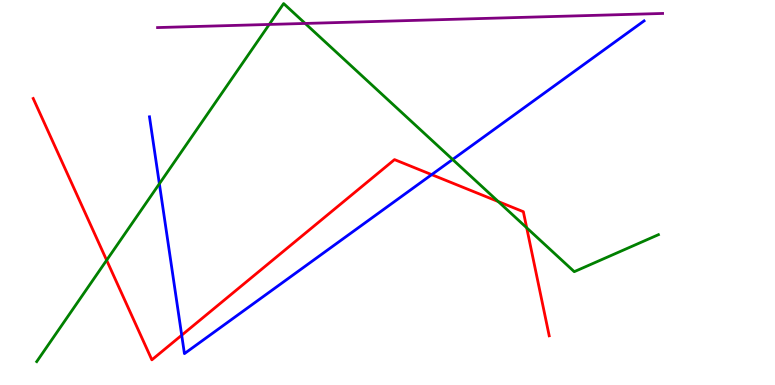[{'lines': ['blue', 'red'], 'intersections': [{'x': 2.34, 'y': 1.29}, {'x': 5.57, 'y': 5.46}]}, {'lines': ['green', 'red'], 'intersections': [{'x': 1.38, 'y': 3.24}, {'x': 6.43, 'y': 4.76}, {'x': 6.8, 'y': 4.08}]}, {'lines': ['purple', 'red'], 'intersections': []}, {'lines': ['blue', 'green'], 'intersections': [{'x': 2.06, 'y': 5.23}, {'x': 5.84, 'y': 5.86}]}, {'lines': ['blue', 'purple'], 'intersections': []}, {'lines': ['green', 'purple'], 'intersections': [{'x': 3.47, 'y': 9.36}, {'x': 3.94, 'y': 9.39}]}]